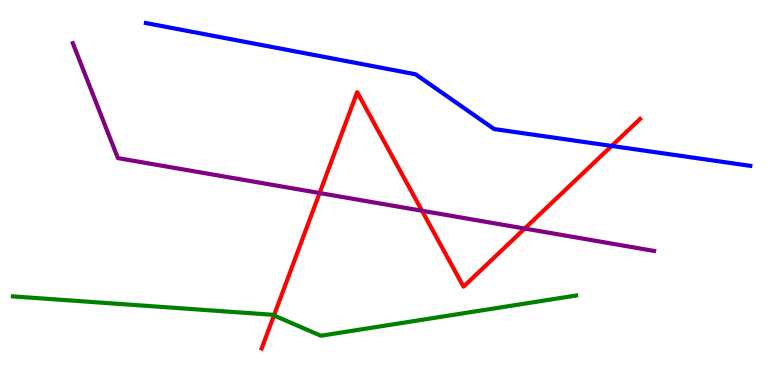[{'lines': ['blue', 'red'], 'intersections': [{'x': 7.89, 'y': 6.21}]}, {'lines': ['green', 'red'], 'intersections': [{'x': 3.54, 'y': 1.81}]}, {'lines': ['purple', 'red'], 'intersections': [{'x': 4.12, 'y': 4.99}, {'x': 5.45, 'y': 4.53}, {'x': 6.77, 'y': 4.06}]}, {'lines': ['blue', 'green'], 'intersections': []}, {'lines': ['blue', 'purple'], 'intersections': []}, {'lines': ['green', 'purple'], 'intersections': []}]